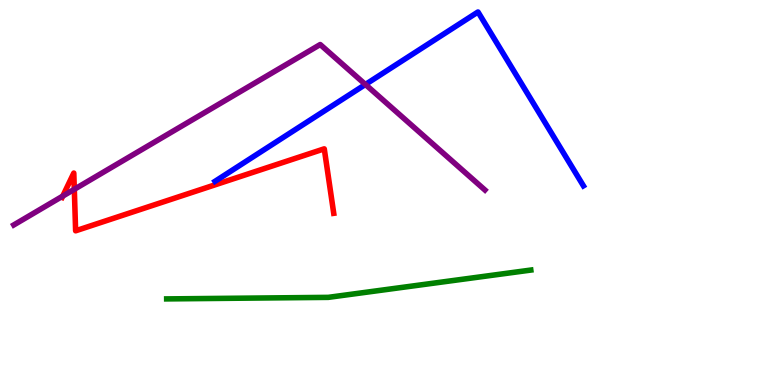[{'lines': ['blue', 'red'], 'intersections': []}, {'lines': ['green', 'red'], 'intersections': []}, {'lines': ['purple', 'red'], 'intersections': [{'x': 0.81, 'y': 4.91}, {'x': 0.959, 'y': 5.08}]}, {'lines': ['blue', 'green'], 'intersections': []}, {'lines': ['blue', 'purple'], 'intersections': [{'x': 4.72, 'y': 7.81}]}, {'lines': ['green', 'purple'], 'intersections': []}]